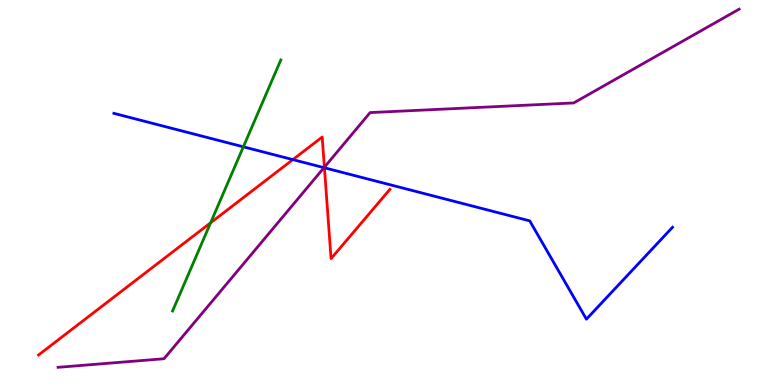[{'lines': ['blue', 'red'], 'intersections': [{'x': 3.78, 'y': 5.85}, {'x': 4.19, 'y': 5.64}]}, {'lines': ['green', 'red'], 'intersections': [{'x': 2.72, 'y': 4.21}]}, {'lines': ['purple', 'red'], 'intersections': [{'x': 4.19, 'y': 5.66}]}, {'lines': ['blue', 'green'], 'intersections': [{'x': 3.14, 'y': 6.19}]}, {'lines': ['blue', 'purple'], 'intersections': [{'x': 4.18, 'y': 5.64}]}, {'lines': ['green', 'purple'], 'intersections': []}]